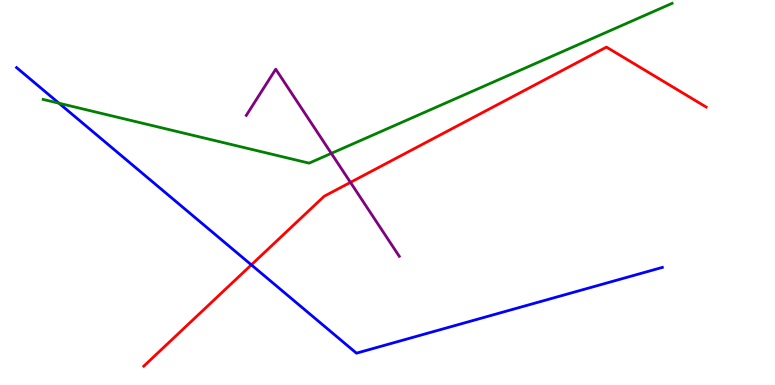[{'lines': ['blue', 'red'], 'intersections': [{'x': 3.24, 'y': 3.12}]}, {'lines': ['green', 'red'], 'intersections': []}, {'lines': ['purple', 'red'], 'intersections': [{'x': 4.52, 'y': 5.26}]}, {'lines': ['blue', 'green'], 'intersections': [{'x': 0.761, 'y': 7.32}]}, {'lines': ['blue', 'purple'], 'intersections': []}, {'lines': ['green', 'purple'], 'intersections': [{'x': 4.28, 'y': 6.02}]}]